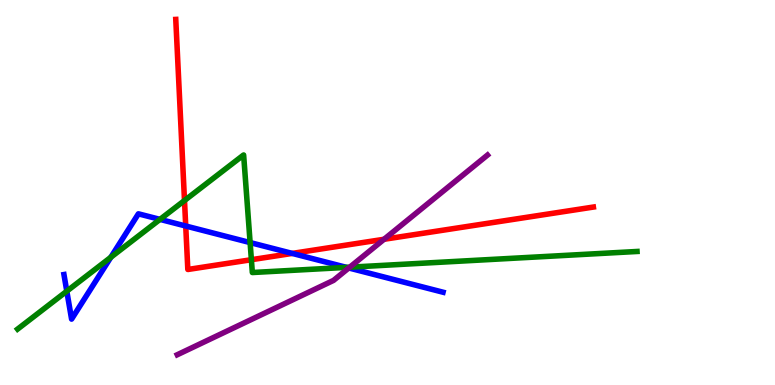[{'lines': ['blue', 'red'], 'intersections': [{'x': 2.4, 'y': 4.13}, {'x': 3.77, 'y': 3.42}]}, {'lines': ['green', 'red'], 'intersections': [{'x': 2.38, 'y': 4.79}, {'x': 3.24, 'y': 3.25}]}, {'lines': ['purple', 'red'], 'intersections': [{'x': 4.96, 'y': 3.78}]}, {'lines': ['blue', 'green'], 'intersections': [{'x': 0.862, 'y': 2.44}, {'x': 1.43, 'y': 3.32}, {'x': 2.06, 'y': 4.3}, {'x': 3.23, 'y': 3.7}, {'x': 4.47, 'y': 3.06}]}, {'lines': ['blue', 'purple'], 'intersections': [{'x': 4.5, 'y': 3.04}]}, {'lines': ['green', 'purple'], 'intersections': [{'x': 4.51, 'y': 3.06}]}]